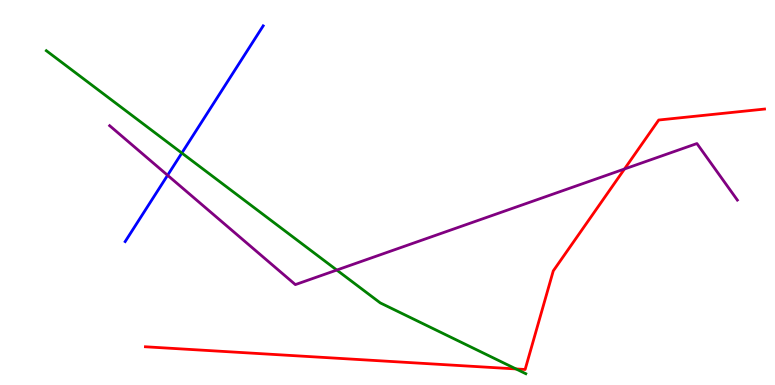[{'lines': ['blue', 'red'], 'intersections': []}, {'lines': ['green', 'red'], 'intersections': [{'x': 6.66, 'y': 0.417}]}, {'lines': ['purple', 'red'], 'intersections': [{'x': 8.06, 'y': 5.61}]}, {'lines': ['blue', 'green'], 'intersections': [{'x': 2.35, 'y': 6.03}]}, {'lines': ['blue', 'purple'], 'intersections': [{'x': 2.16, 'y': 5.45}]}, {'lines': ['green', 'purple'], 'intersections': [{'x': 4.35, 'y': 2.99}]}]